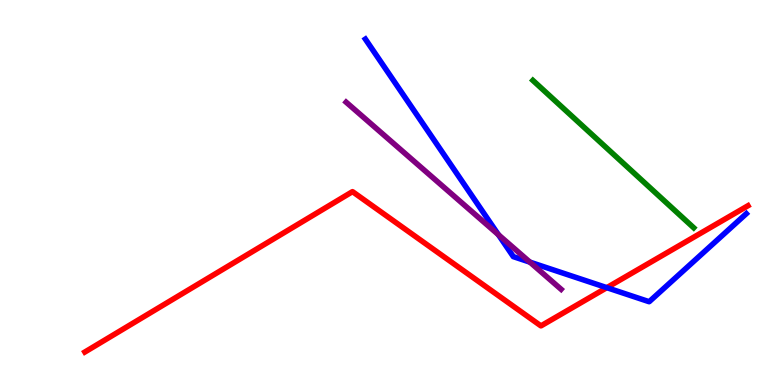[{'lines': ['blue', 'red'], 'intersections': [{'x': 7.83, 'y': 2.53}]}, {'lines': ['green', 'red'], 'intersections': []}, {'lines': ['purple', 'red'], 'intersections': []}, {'lines': ['blue', 'green'], 'intersections': []}, {'lines': ['blue', 'purple'], 'intersections': [{'x': 6.43, 'y': 3.9}, {'x': 6.84, 'y': 3.19}]}, {'lines': ['green', 'purple'], 'intersections': []}]